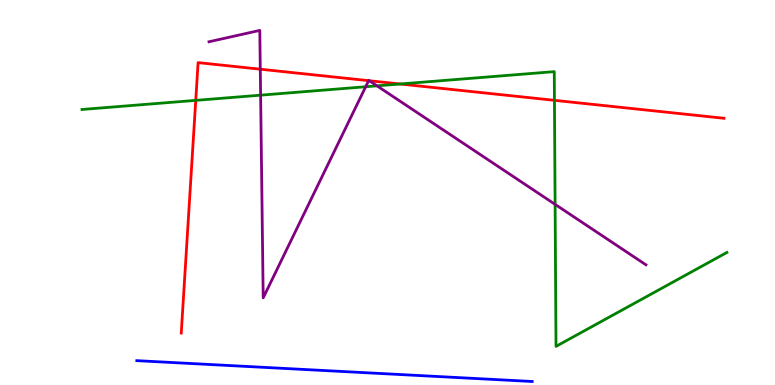[{'lines': ['blue', 'red'], 'intersections': []}, {'lines': ['green', 'red'], 'intersections': [{'x': 2.53, 'y': 7.39}, {'x': 5.16, 'y': 7.82}, {'x': 7.15, 'y': 7.39}]}, {'lines': ['purple', 'red'], 'intersections': [{'x': 3.36, 'y': 8.2}, {'x': 4.76, 'y': 7.9}, {'x': 4.77, 'y': 7.9}]}, {'lines': ['blue', 'green'], 'intersections': []}, {'lines': ['blue', 'purple'], 'intersections': []}, {'lines': ['green', 'purple'], 'intersections': [{'x': 3.36, 'y': 7.53}, {'x': 4.72, 'y': 7.75}, {'x': 4.86, 'y': 7.77}, {'x': 7.16, 'y': 4.69}]}]